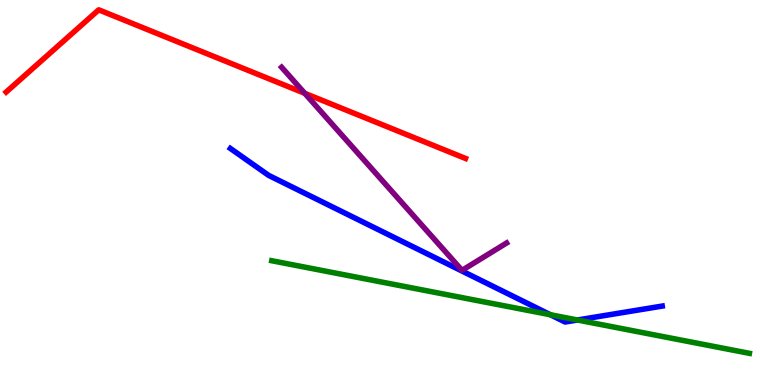[{'lines': ['blue', 'red'], 'intersections': []}, {'lines': ['green', 'red'], 'intersections': []}, {'lines': ['purple', 'red'], 'intersections': [{'x': 3.93, 'y': 7.58}]}, {'lines': ['blue', 'green'], 'intersections': [{'x': 7.1, 'y': 1.82}, {'x': 7.45, 'y': 1.69}]}, {'lines': ['blue', 'purple'], 'intersections': []}, {'lines': ['green', 'purple'], 'intersections': []}]